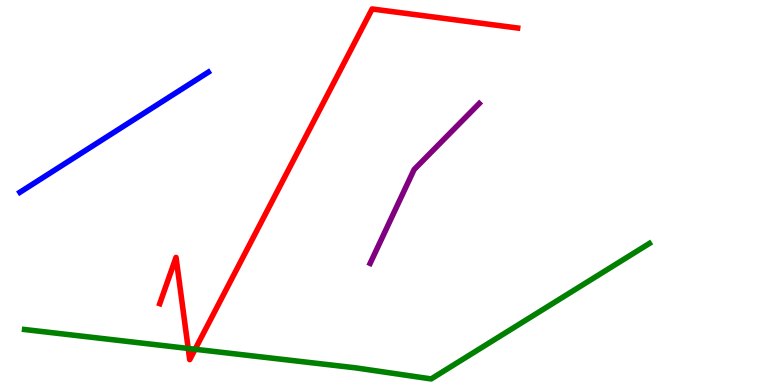[{'lines': ['blue', 'red'], 'intersections': []}, {'lines': ['green', 'red'], 'intersections': [{'x': 2.43, 'y': 0.949}, {'x': 2.52, 'y': 0.928}]}, {'lines': ['purple', 'red'], 'intersections': []}, {'lines': ['blue', 'green'], 'intersections': []}, {'lines': ['blue', 'purple'], 'intersections': []}, {'lines': ['green', 'purple'], 'intersections': []}]